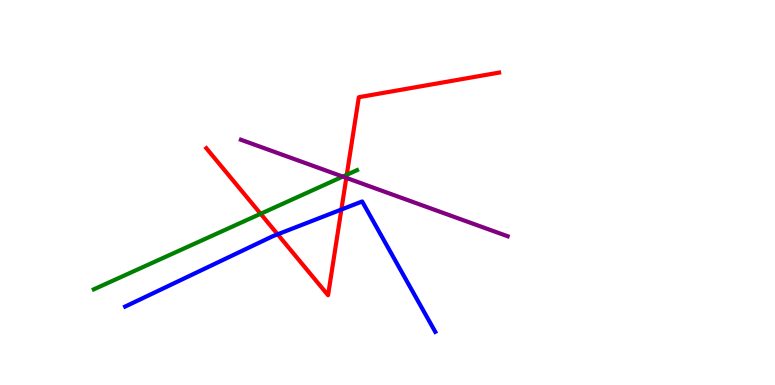[{'lines': ['blue', 'red'], 'intersections': [{'x': 3.58, 'y': 3.91}, {'x': 4.4, 'y': 4.56}]}, {'lines': ['green', 'red'], 'intersections': [{'x': 3.36, 'y': 4.45}, {'x': 4.47, 'y': 5.46}]}, {'lines': ['purple', 'red'], 'intersections': [{'x': 4.47, 'y': 5.38}]}, {'lines': ['blue', 'green'], 'intersections': []}, {'lines': ['blue', 'purple'], 'intersections': []}, {'lines': ['green', 'purple'], 'intersections': [{'x': 4.42, 'y': 5.41}]}]